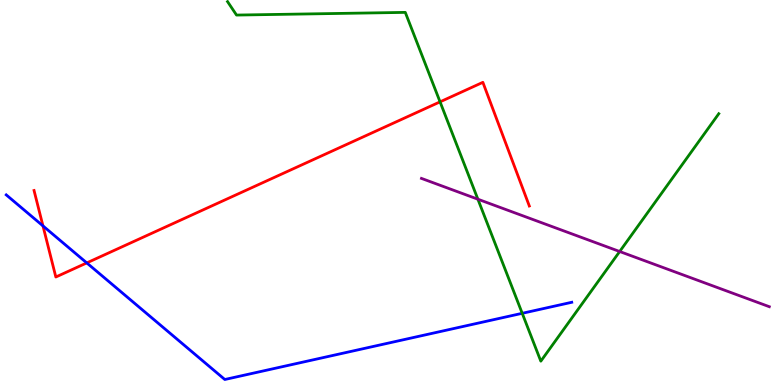[{'lines': ['blue', 'red'], 'intersections': [{'x': 0.554, 'y': 4.13}, {'x': 1.12, 'y': 3.17}]}, {'lines': ['green', 'red'], 'intersections': [{'x': 5.68, 'y': 7.35}]}, {'lines': ['purple', 'red'], 'intersections': []}, {'lines': ['blue', 'green'], 'intersections': [{'x': 6.74, 'y': 1.86}]}, {'lines': ['blue', 'purple'], 'intersections': []}, {'lines': ['green', 'purple'], 'intersections': [{'x': 6.17, 'y': 4.83}, {'x': 8.0, 'y': 3.47}]}]